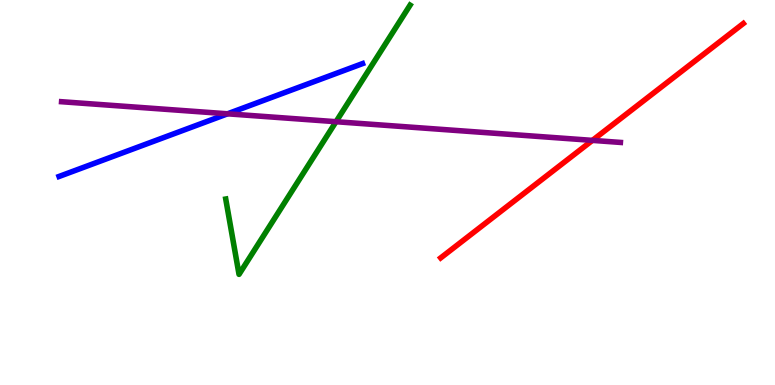[{'lines': ['blue', 'red'], 'intersections': []}, {'lines': ['green', 'red'], 'intersections': []}, {'lines': ['purple', 'red'], 'intersections': [{'x': 7.64, 'y': 6.35}]}, {'lines': ['blue', 'green'], 'intersections': []}, {'lines': ['blue', 'purple'], 'intersections': [{'x': 2.94, 'y': 7.04}]}, {'lines': ['green', 'purple'], 'intersections': [{'x': 4.34, 'y': 6.84}]}]